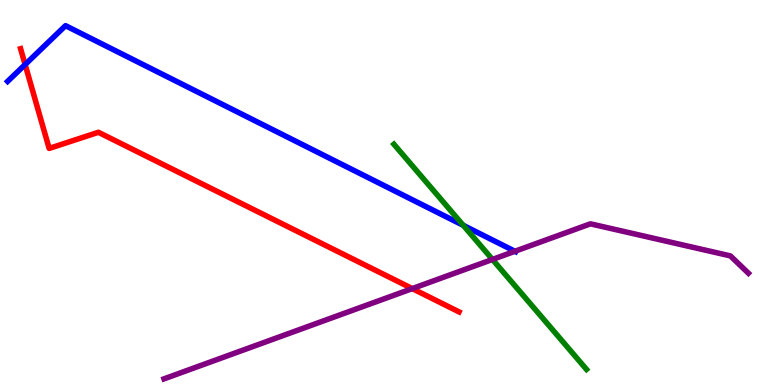[{'lines': ['blue', 'red'], 'intersections': [{'x': 0.324, 'y': 8.32}]}, {'lines': ['green', 'red'], 'intersections': []}, {'lines': ['purple', 'red'], 'intersections': [{'x': 5.32, 'y': 2.5}]}, {'lines': ['blue', 'green'], 'intersections': [{'x': 5.98, 'y': 4.15}]}, {'lines': ['blue', 'purple'], 'intersections': [{'x': 6.64, 'y': 3.47}]}, {'lines': ['green', 'purple'], 'intersections': [{'x': 6.35, 'y': 3.26}]}]